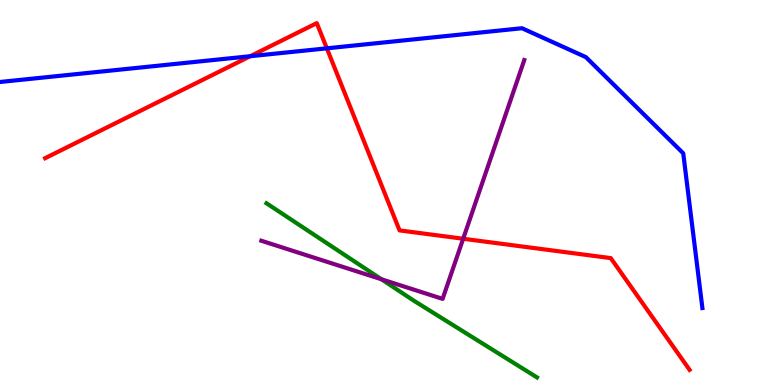[{'lines': ['blue', 'red'], 'intersections': [{'x': 3.23, 'y': 8.54}, {'x': 4.22, 'y': 8.74}]}, {'lines': ['green', 'red'], 'intersections': []}, {'lines': ['purple', 'red'], 'intersections': [{'x': 5.98, 'y': 3.8}]}, {'lines': ['blue', 'green'], 'intersections': []}, {'lines': ['blue', 'purple'], 'intersections': []}, {'lines': ['green', 'purple'], 'intersections': [{'x': 4.92, 'y': 2.75}]}]